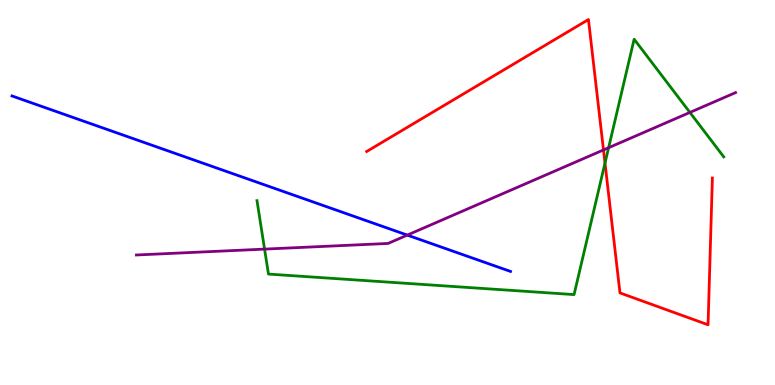[{'lines': ['blue', 'red'], 'intersections': []}, {'lines': ['green', 'red'], 'intersections': [{'x': 7.81, 'y': 5.76}]}, {'lines': ['purple', 'red'], 'intersections': [{'x': 7.79, 'y': 6.11}]}, {'lines': ['blue', 'green'], 'intersections': []}, {'lines': ['blue', 'purple'], 'intersections': [{'x': 5.26, 'y': 3.89}]}, {'lines': ['green', 'purple'], 'intersections': [{'x': 3.41, 'y': 3.53}, {'x': 7.85, 'y': 6.16}, {'x': 8.9, 'y': 7.08}]}]